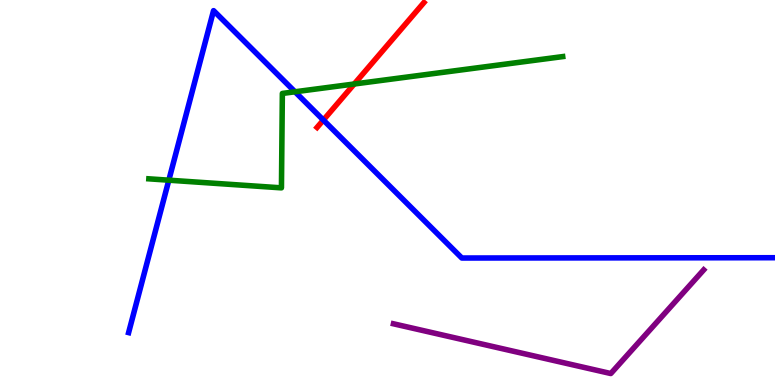[{'lines': ['blue', 'red'], 'intersections': [{'x': 4.17, 'y': 6.88}]}, {'lines': ['green', 'red'], 'intersections': [{'x': 4.57, 'y': 7.82}]}, {'lines': ['purple', 'red'], 'intersections': []}, {'lines': ['blue', 'green'], 'intersections': [{'x': 2.18, 'y': 5.32}, {'x': 3.81, 'y': 7.62}]}, {'lines': ['blue', 'purple'], 'intersections': []}, {'lines': ['green', 'purple'], 'intersections': []}]